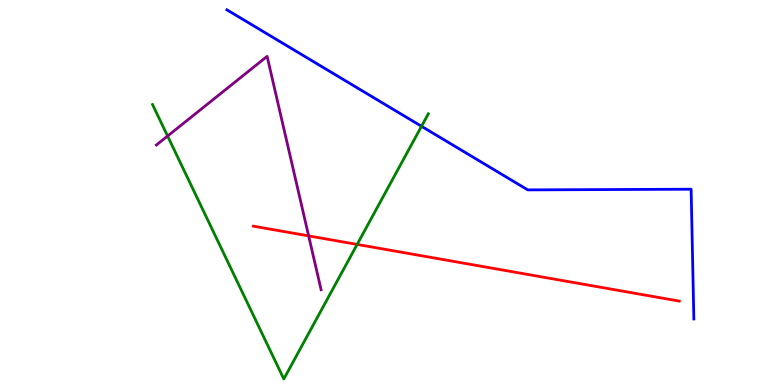[{'lines': ['blue', 'red'], 'intersections': []}, {'lines': ['green', 'red'], 'intersections': [{'x': 4.61, 'y': 3.65}]}, {'lines': ['purple', 'red'], 'intersections': [{'x': 3.98, 'y': 3.87}]}, {'lines': ['blue', 'green'], 'intersections': [{'x': 5.44, 'y': 6.72}]}, {'lines': ['blue', 'purple'], 'intersections': []}, {'lines': ['green', 'purple'], 'intersections': [{'x': 2.16, 'y': 6.47}]}]